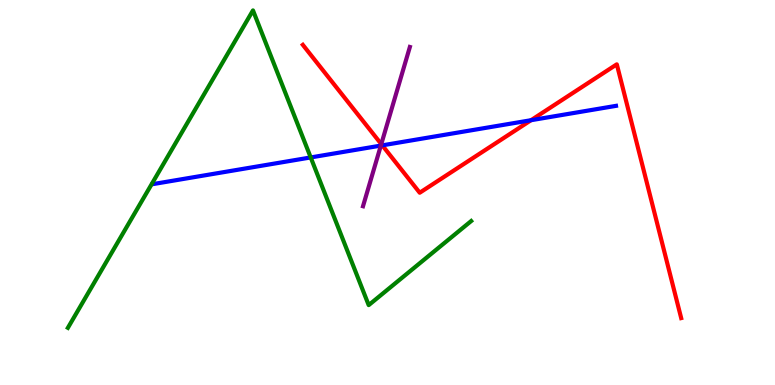[{'lines': ['blue', 'red'], 'intersections': [{'x': 4.93, 'y': 6.22}, {'x': 6.85, 'y': 6.88}]}, {'lines': ['green', 'red'], 'intersections': []}, {'lines': ['purple', 'red'], 'intersections': [{'x': 4.92, 'y': 6.26}]}, {'lines': ['blue', 'green'], 'intersections': [{'x': 4.01, 'y': 5.91}]}, {'lines': ['blue', 'purple'], 'intersections': [{'x': 4.91, 'y': 6.22}]}, {'lines': ['green', 'purple'], 'intersections': []}]